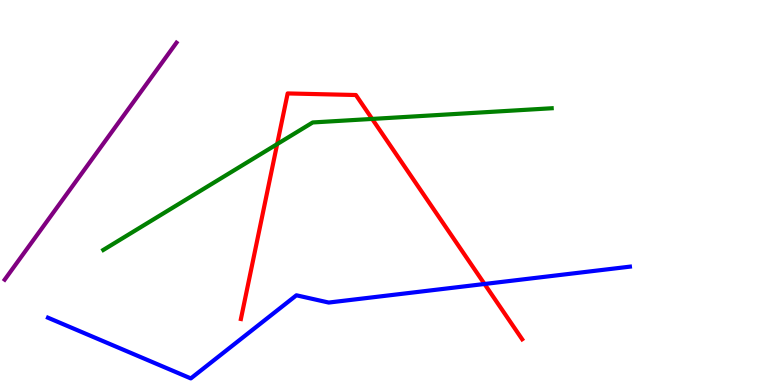[{'lines': ['blue', 'red'], 'intersections': [{'x': 6.25, 'y': 2.62}]}, {'lines': ['green', 'red'], 'intersections': [{'x': 3.58, 'y': 6.26}, {'x': 4.8, 'y': 6.91}]}, {'lines': ['purple', 'red'], 'intersections': []}, {'lines': ['blue', 'green'], 'intersections': []}, {'lines': ['blue', 'purple'], 'intersections': []}, {'lines': ['green', 'purple'], 'intersections': []}]